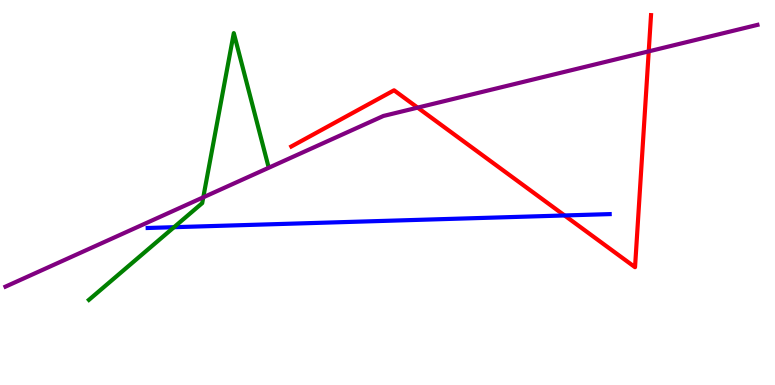[{'lines': ['blue', 'red'], 'intersections': [{'x': 7.28, 'y': 4.4}]}, {'lines': ['green', 'red'], 'intersections': []}, {'lines': ['purple', 'red'], 'intersections': [{'x': 5.39, 'y': 7.2}, {'x': 8.37, 'y': 8.67}]}, {'lines': ['blue', 'green'], 'intersections': [{'x': 2.25, 'y': 4.1}]}, {'lines': ['blue', 'purple'], 'intersections': []}, {'lines': ['green', 'purple'], 'intersections': [{'x': 2.62, 'y': 4.88}]}]